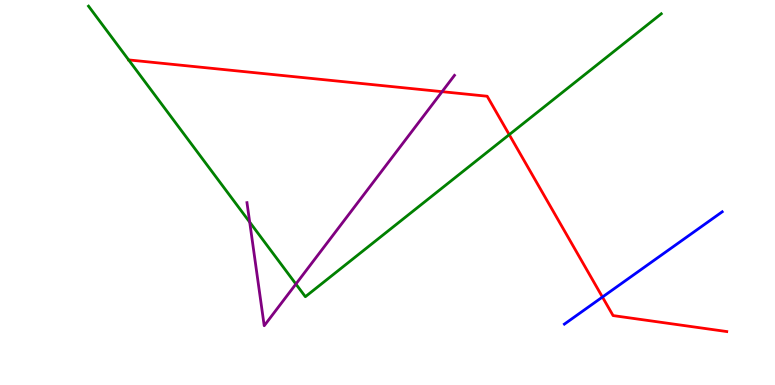[{'lines': ['blue', 'red'], 'intersections': [{'x': 7.77, 'y': 2.28}]}, {'lines': ['green', 'red'], 'intersections': [{'x': 1.66, 'y': 8.44}, {'x': 6.57, 'y': 6.5}]}, {'lines': ['purple', 'red'], 'intersections': [{'x': 5.7, 'y': 7.62}]}, {'lines': ['blue', 'green'], 'intersections': []}, {'lines': ['blue', 'purple'], 'intersections': []}, {'lines': ['green', 'purple'], 'intersections': [{'x': 3.22, 'y': 4.23}, {'x': 3.82, 'y': 2.62}]}]